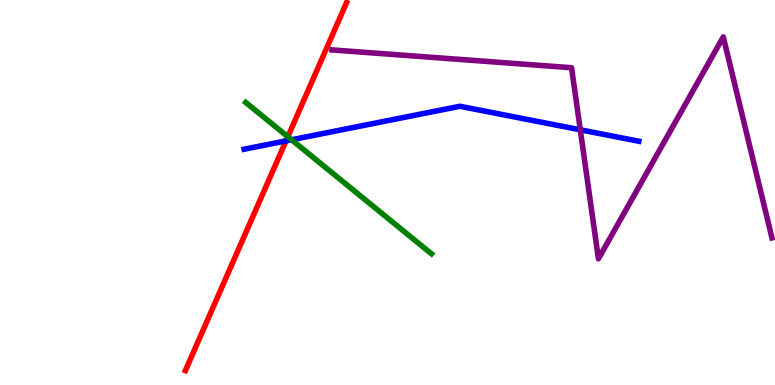[{'lines': ['blue', 'red'], 'intersections': [{'x': 3.69, 'y': 6.34}]}, {'lines': ['green', 'red'], 'intersections': [{'x': 3.71, 'y': 6.45}]}, {'lines': ['purple', 'red'], 'intersections': []}, {'lines': ['blue', 'green'], 'intersections': [{'x': 3.76, 'y': 6.37}]}, {'lines': ['blue', 'purple'], 'intersections': [{'x': 7.49, 'y': 6.63}]}, {'lines': ['green', 'purple'], 'intersections': []}]